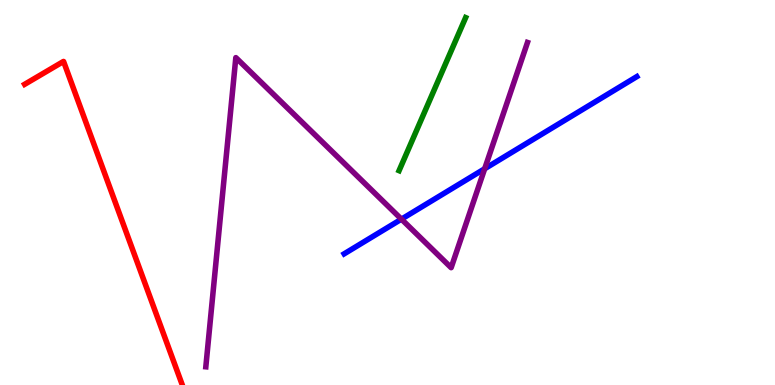[{'lines': ['blue', 'red'], 'intersections': []}, {'lines': ['green', 'red'], 'intersections': []}, {'lines': ['purple', 'red'], 'intersections': []}, {'lines': ['blue', 'green'], 'intersections': []}, {'lines': ['blue', 'purple'], 'intersections': [{'x': 5.18, 'y': 4.31}, {'x': 6.25, 'y': 5.62}]}, {'lines': ['green', 'purple'], 'intersections': []}]